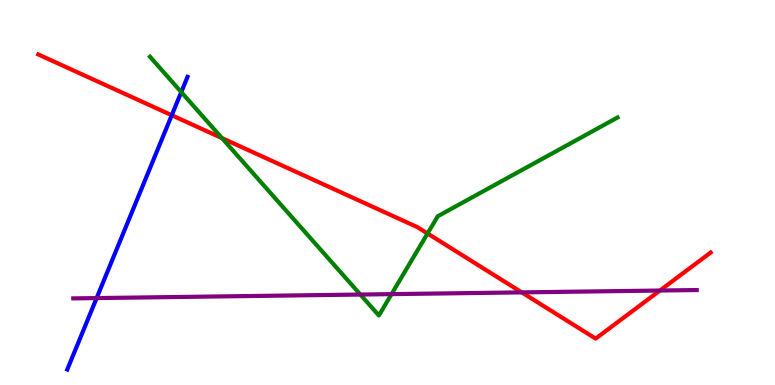[{'lines': ['blue', 'red'], 'intersections': [{'x': 2.22, 'y': 7.01}]}, {'lines': ['green', 'red'], 'intersections': [{'x': 2.86, 'y': 6.41}, {'x': 5.52, 'y': 3.94}]}, {'lines': ['purple', 'red'], 'intersections': [{'x': 6.73, 'y': 2.41}, {'x': 8.51, 'y': 2.45}]}, {'lines': ['blue', 'green'], 'intersections': [{'x': 2.34, 'y': 7.61}]}, {'lines': ['blue', 'purple'], 'intersections': [{'x': 1.25, 'y': 2.26}]}, {'lines': ['green', 'purple'], 'intersections': [{'x': 4.65, 'y': 2.35}, {'x': 5.05, 'y': 2.36}]}]